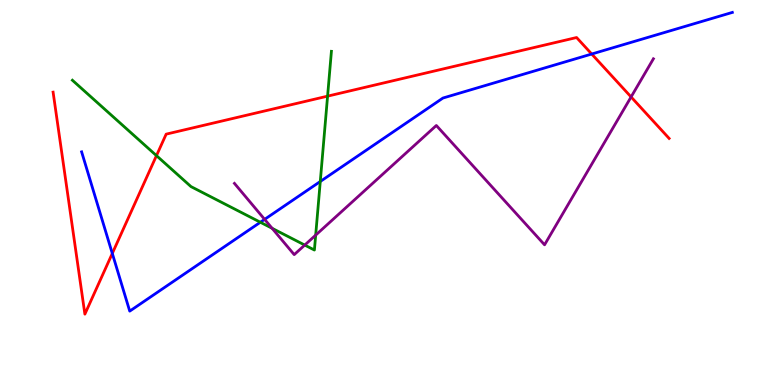[{'lines': ['blue', 'red'], 'intersections': [{'x': 1.45, 'y': 3.42}, {'x': 7.64, 'y': 8.6}]}, {'lines': ['green', 'red'], 'intersections': [{'x': 2.02, 'y': 5.96}, {'x': 4.23, 'y': 7.5}]}, {'lines': ['purple', 'red'], 'intersections': [{'x': 8.14, 'y': 7.48}]}, {'lines': ['blue', 'green'], 'intersections': [{'x': 3.36, 'y': 4.23}, {'x': 4.13, 'y': 5.29}]}, {'lines': ['blue', 'purple'], 'intersections': [{'x': 3.41, 'y': 4.3}]}, {'lines': ['green', 'purple'], 'intersections': [{'x': 3.51, 'y': 4.07}, {'x': 3.93, 'y': 3.63}, {'x': 4.07, 'y': 3.89}]}]